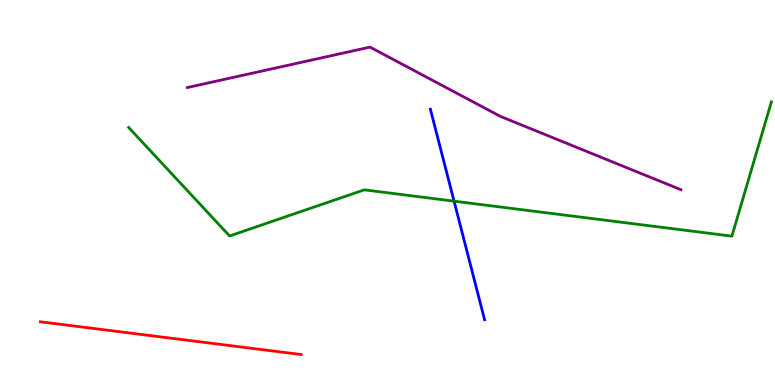[{'lines': ['blue', 'red'], 'intersections': []}, {'lines': ['green', 'red'], 'intersections': []}, {'lines': ['purple', 'red'], 'intersections': []}, {'lines': ['blue', 'green'], 'intersections': [{'x': 5.86, 'y': 4.78}]}, {'lines': ['blue', 'purple'], 'intersections': []}, {'lines': ['green', 'purple'], 'intersections': []}]